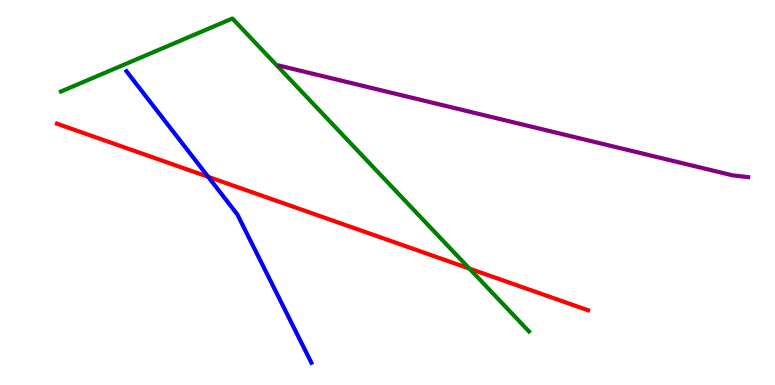[{'lines': ['blue', 'red'], 'intersections': [{'x': 2.69, 'y': 5.41}]}, {'lines': ['green', 'red'], 'intersections': [{'x': 6.06, 'y': 3.02}]}, {'lines': ['purple', 'red'], 'intersections': []}, {'lines': ['blue', 'green'], 'intersections': []}, {'lines': ['blue', 'purple'], 'intersections': []}, {'lines': ['green', 'purple'], 'intersections': []}]